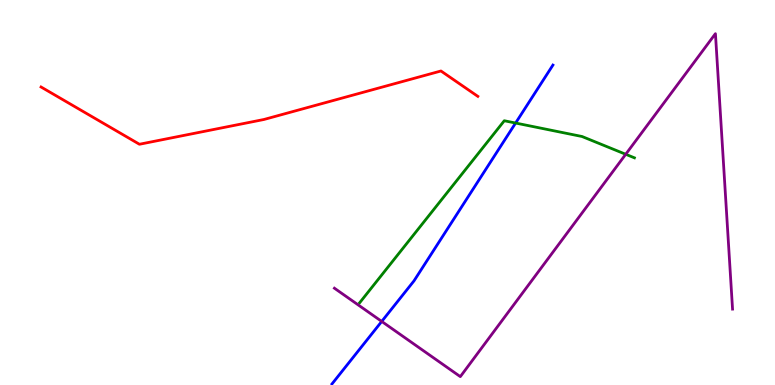[{'lines': ['blue', 'red'], 'intersections': []}, {'lines': ['green', 'red'], 'intersections': []}, {'lines': ['purple', 'red'], 'intersections': []}, {'lines': ['blue', 'green'], 'intersections': [{'x': 6.65, 'y': 6.8}]}, {'lines': ['blue', 'purple'], 'intersections': [{'x': 4.93, 'y': 1.65}]}, {'lines': ['green', 'purple'], 'intersections': [{'x': 8.07, 'y': 5.99}]}]